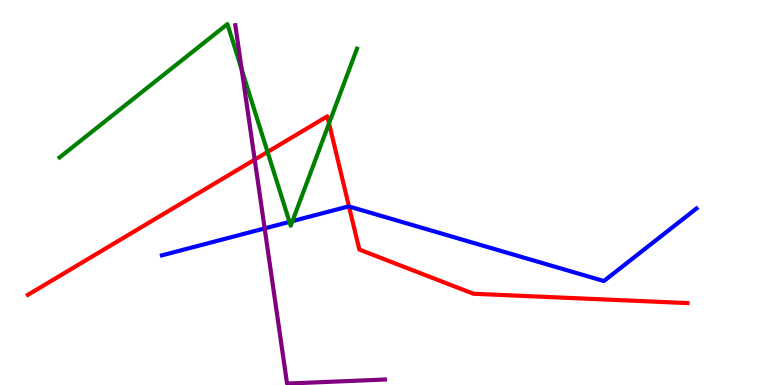[{'lines': ['blue', 'red'], 'intersections': [{'x': 4.5, 'y': 4.64}]}, {'lines': ['green', 'red'], 'intersections': [{'x': 3.45, 'y': 6.05}, {'x': 4.25, 'y': 6.8}]}, {'lines': ['purple', 'red'], 'intersections': [{'x': 3.29, 'y': 5.85}]}, {'lines': ['blue', 'green'], 'intersections': [{'x': 3.74, 'y': 4.24}, {'x': 3.77, 'y': 4.26}]}, {'lines': ['blue', 'purple'], 'intersections': [{'x': 3.41, 'y': 4.07}]}, {'lines': ['green', 'purple'], 'intersections': [{'x': 3.12, 'y': 8.19}]}]